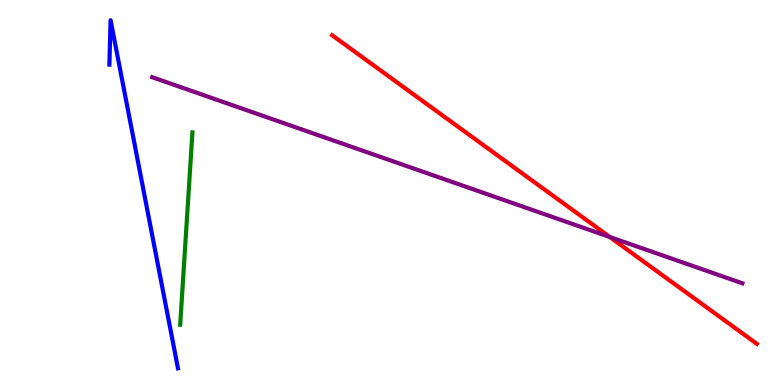[{'lines': ['blue', 'red'], 'intersections': []}, {'lines': ['green', 'red'], 'intersections': []}, {'lines': ['purple', 'red'], 'intersections': [{'x': 7.87, 'y': 3.84}]}, {'lines': ['blue', 'green'], 'intersections': []}, {'lines': ['blue', 'purple'], 'intersections': []}, {'lines': ['green', 'purple'], 'intersections': []}]